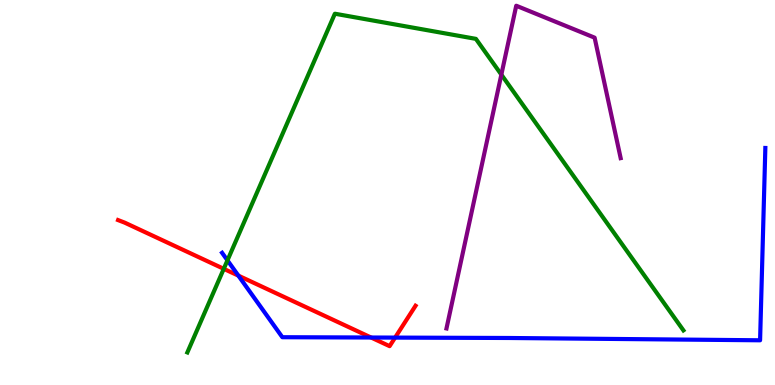[{'lines': ['blue', 'red'], 'intersections': [{'x': 3.08, 'y': 2.84}, {'x': 4.79, 'y': 1.23}, {'x': 5.1, 'y': 1.23}]}, {'lines': ['green', 'red'], 'intersections': [{'x': 2.89, 'y': 3.02}]}, {'lines': ['purple', 'red'], 'intersections': []}, {'lines': ['blue', 'green'], 'intersections': [{'x': 2.93, 'y': 3.24}]}, {'lines': ['blue', 'purple'], 'intersections': []}, {'lines': ['green', 'purple'], 'intersections': [{'x': 6.47, 'y': 8.06}]}]